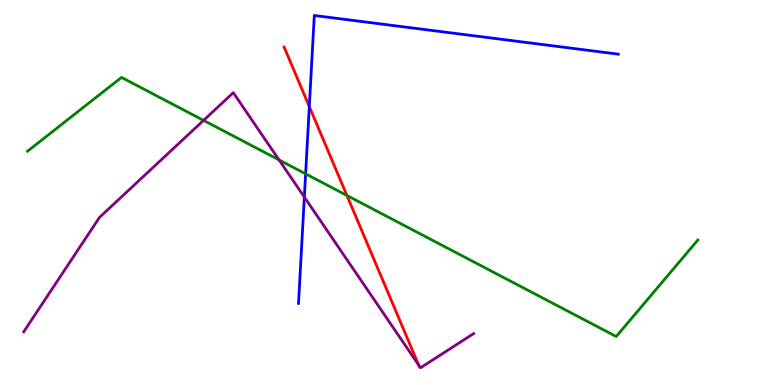[{'lines': ['blue', 'red'], 'intersections': [{'x': 3.99, 'y': 7.23}]}, {'lines': ['green', 'red'], 'intersections': [{'x': 4.48, 'y': 4.92}]}, {'lines': ['purple', 'red'], 'intersections': [{'x': 5.4, 'y': 0.519}]}, {'lines': ['blue', 'green'], 'intersections': [{'x': 3.94, 'y': 5.48}]}, {'lines': ['blue', 'purple'], 'intersections': [{'x': 3.93, 'y': 4.88}]}, {'lines': ['green', 'purple'], 'intersections': [{'x': 2.63, 'y': 6.87}, {'x': 3.6, 'y': 5.85}]}]